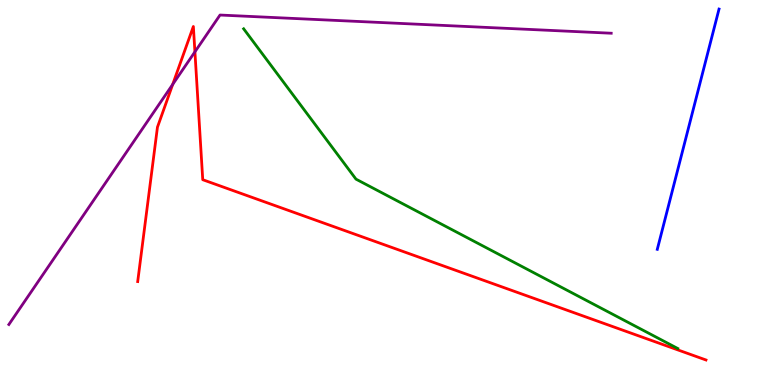[{'lines': ['blue', 'red'], 'intersections': []}, {'lines': ['green', 'red'], 'intersections': []}, {'lines': ['purple', 'red'], 'intersections': [{'x': 2.23, 'y': 7.81}, {'x': 2.52, 'y': 8.65}]}, {'lines': ['blue', 'green'], 'intersections': []}, {'lines': ['blue', 'purple'], 'intersections': []}, {'lines': ['green', 'purple'], 'intersections': []}]